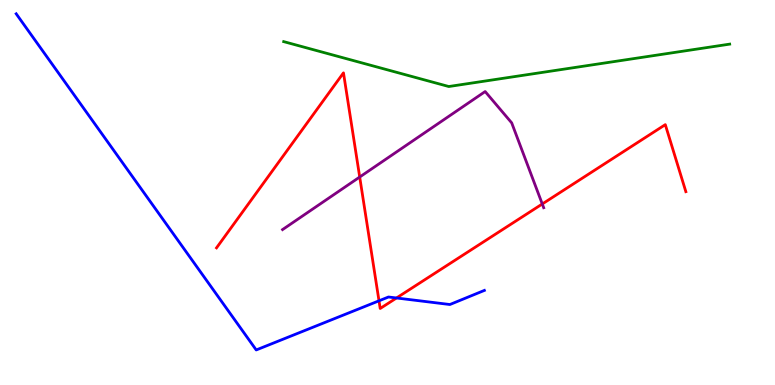[{'lines': ['blue', 'red'], 'intersections': [{'x': 4.89, 'y': 2.19}, {'x': 5.12, 'y': 2.26}]}, {'lines': ['green', 'red'], 'intersections': []}, {'lines': ['purple', 'red'], 'intersections': [{'x': 4.64, 'y': 5.4}, {'x': 7.0, 'y': 4.7}]}, {'lines': ['blue', 'green'], 'intersections': []}, {'lines': ['blue', 'purple'], 'intersections': []}, {'lines': ['green', 'purple'], 'intersections': []}]